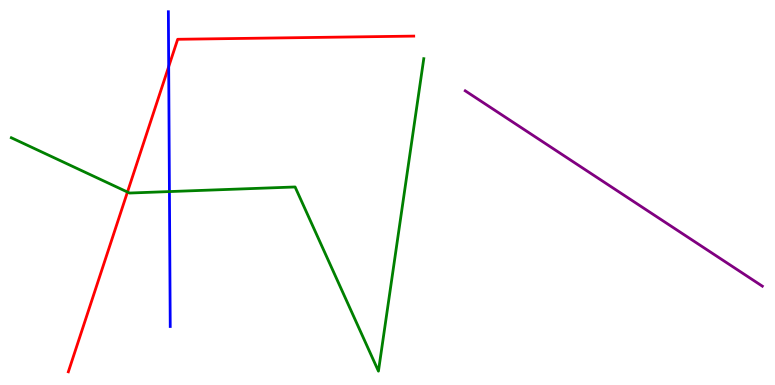[{'lines': ['blue', 'red'], 'intersections': [{'x': 2.18, 'y': 8.27}]}, {'lines': ['green', 'red'], 'intersections': [{'x': 1.64, 'y': 5.01}]}, {'lines': ['purple', 'red'], 'intersections': []}, {'lines': ['blue', 'green'], 'intersections': [{'x': 2.19, 'y': 5.02}]}, {'lines': ['blue', 'purple'], 'intersections': []}, {'lines': ['green', 'purple'], 'intersections': []}]